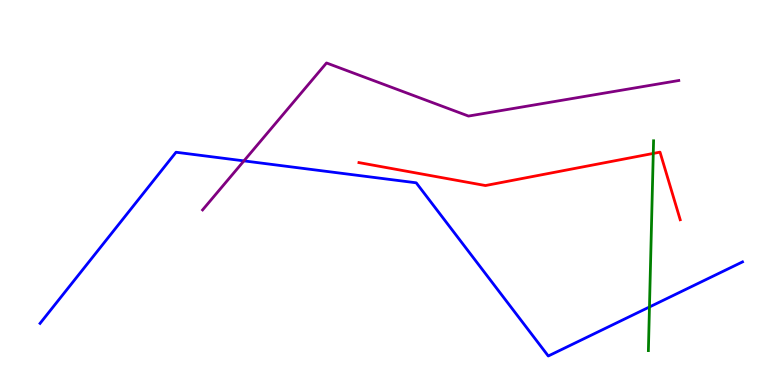[{'lines': ['blue', 'red'], 'intersections': []}, {'lines': ['green', 'red'], 'intersections': [{'x': 8.43, 'y': 6.01}]}, {'lines': ['purple', 'red'], 'intersections': []}, {'lines': ['blue', 'green'], 'intersections': [{'x': 8.38, 'y': 2.03}]}, {'lines': ['blue', 'purple'], 'intersections': [{'x': 3.15, 'y': 5.82}]}, {'lines': ['green', 'purple'], 'intersections': []}]